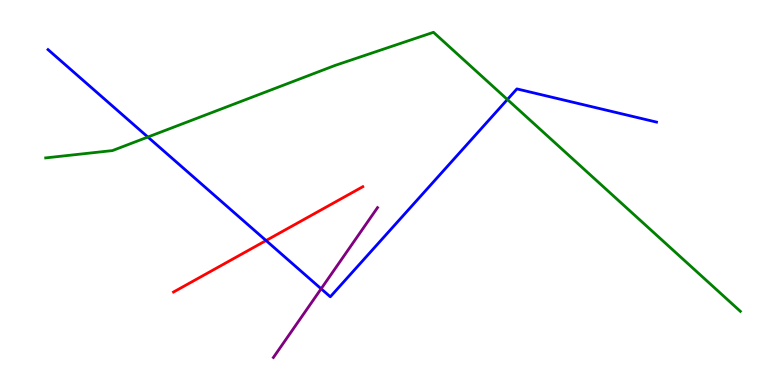[{'lines': ['blue', 'red'], 'intersections': [{'x': 3.43, 'y': 3.75}]}, {'lines': ['green', 'red'], 'intersections': []}, {'lines': ['purple', 'red'], 'intersections': []}, {'lines': ['blue', 'green'], 'intersections': [{'x': 1.91, 'y': 6.44}, {'x': 6.55, 'y': 7.42}]}, {'lines': ['blue', 'purple'], 'intersections': [{'x': 4.14, 'y': 2.5}]}, {'lines': ['green', 'purple'], 'intersections': []}]